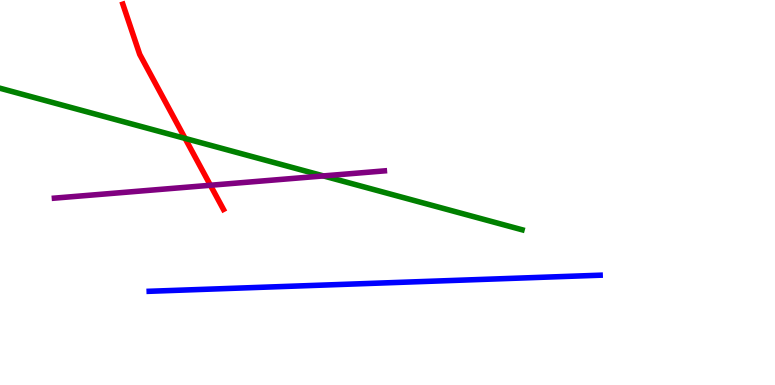[{'lines': ['blue', 'red'], 'intersections': []}, {'lines': ['green', 'red'], 'intersections': [{'x': 2.39, 'y': 6.4}]}, {'lines': ['purple', 'red'], 'intersections': [{'x': 2.71, 'y': 5.19}]}, {'lines': ['blue', 'green'], 'intersections': []}, {'lines': ['blue', 'purple'], 'intersections': []}, {'lines': ['green', 'purple'], 'intersections': [{'x': 4.17, 'y': 5.43}]}]